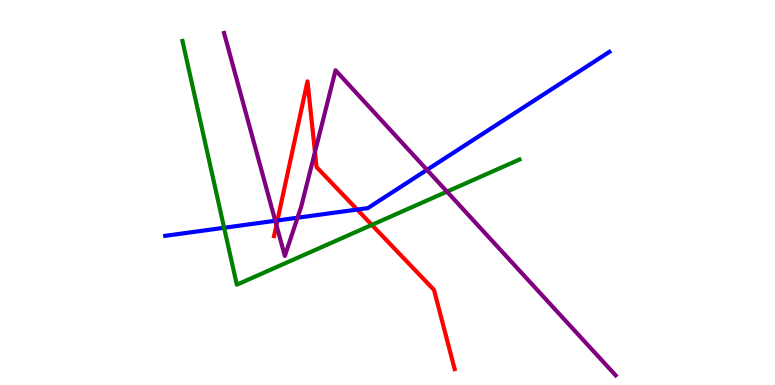[{'lines': ['blue', 'red'], 'intersections': [{'x': 3.58, 'y': 4.27}, {'x': 4.61, 'y': 4.56}]}, {'lines': ['green', 'red'], 'intersections': [{'x': 4.8, 'y': 4.16}]}, {'lines': ['purple', 'red'], 'intersections': [{'x': 3.57, 'y': 4.15}, {'x': 4.06, 'y': 6.05}]}, {'lines': ['blue', 'green'], 'intersections': [{'x': 2.89, 'y': 4.08}]}, {'lines': ['blue', 'purple'], 'intersections': [{'x': 3.55, 'y': 4.27}, {'x': 3.84, 'y': 4.34}, {'x': 5.51, 'y': 5.59}]}, {'lines': ['green', 'purple'], 'intersections': [{'x': 5.77, 'y': 5.02}]}]